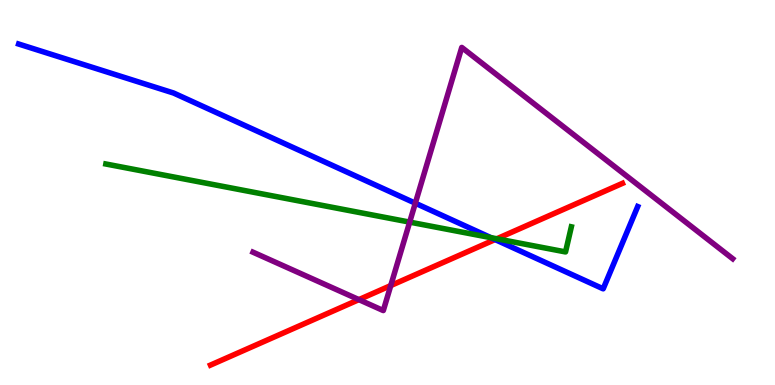[{'lines': ['blue', 'red'], 'intersections': [{'x': 6.39, 'y': 3.78}]}, {'lines': ['green', 'red'], 'intersections': [{'x': 6.41, 'y': 3.8}]}, {'lines': ['purple', 'red'], 'intersections': [{'x': 4.63, 'y': 2.22}, {'x': 5.04, 'y': 2.58}]}, {'lines': ['blue', 'green'], 'intersections': [{'x': 6.33, 'y': 3.83}]}, {'lines': ['blue', 'purple'], 'intersections': [{'x': 5.36, 'y': 4.72}]}, {'lines': ['green', 'purple'], 'intersections': [{'x': 5.29, 'y': 4.23}]}]